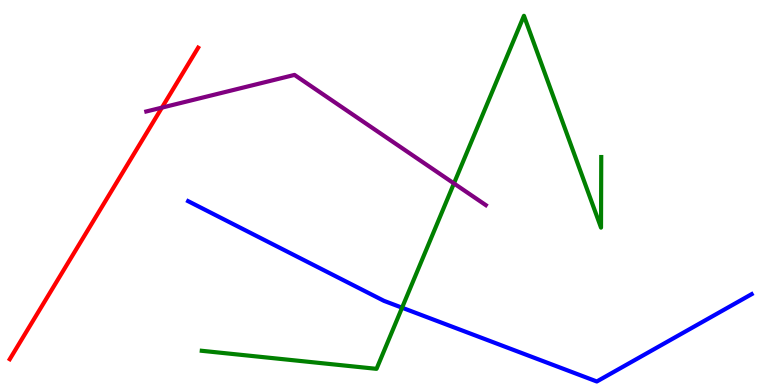[{'lines': ['blue', 'red'], 'intersections': []}, {'lines': ['green', 'red'], 'intersections': []}, {'lines': ['purple', 'red'], 'intersections': [{'x': 2.09, 'y': 7.2}]}, {'lines': ['blue', 'green'], 'intersections': [{'x': 5.19, 'y': 2.01}]}, {'lines': ['blue', 'purple'], 'intersections': []}, {'lines': ['green', 'purple'], 'intersections': [{'x': 5.86, 'y': 5.24}]}]